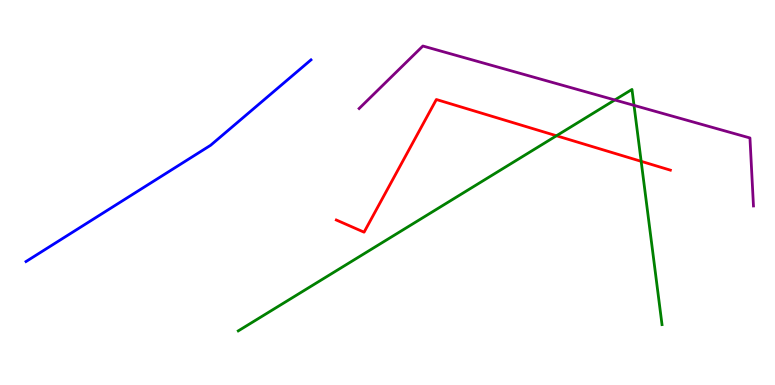[{'lines': ['blue', 'red'], 'intersections': []}, {'lines': ['green', 'red'], 'intersections': [{'x': 7.18, 'y': 6.47}, {'x': 8.27, 'y': 5.81}]}, {'lines': ['purple', 'red'], 'intersections': []}, {'lines': ['blue', 'green'], 'intersections': []}, {'lines': ['blue', 'purple'], 'intersections': []}, {'lines': ['green', 'purple'], 'intersections': [{'x': 7.93, 'y': 7.4}, {'x': 8.18, 'y': 7.26}]}]